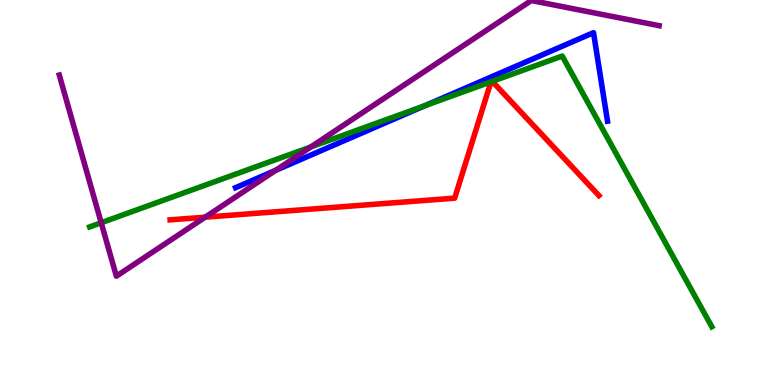[{'lines': ['blue', 'red'], 'intersections': []}, {'lines': ['green', 'red'], 'intersections': [{'x': 6.34, 'y': 7.88}, {'x': 6.35, 'y': 7.89}]}, {'lines': ['purple', 'red'], 'intersections': [{'x': 2.65, 'y': 4.36}]}, {'lines': ['blue', 'green'], 'intersections': [{'x': 5.48, 'y': 7.25}]}, {'lines': ['blue', 'purple'], 'intersections': [{'x': 3.56, 'y': 5.58}]}, {'lines': ['green', 'purple'], 'intersections': [{'x': 1.31, 'y': 4.21}, {'x': 4.01, 'y': 6.18}]}]